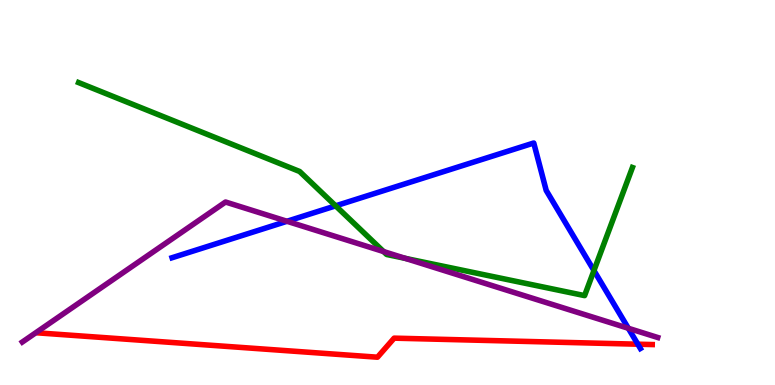[{'lines': ['blue', 'red'], 'intersections': [{'x': 8.23, 'y': 1.06}]}, {'lines': ['green', 'red'], 'intersections': []}, {'lines': ['purple', 'red'], 'intersections': []}, {'lines': ['blue', 'green'], 'intersections': [{'x': 4.33, 'y': 4.65}, {'x': 7.66, 'y': 2.97}]}, {'lines': ['blue', 'purple'], 'intersections': [{'x': 3.7, 'y': 4.25}, {'x': 8.11, 'y': 1.47}]}, {'lines': ['green', 'purple'], 'intersections': [{'x': 4.95, 'y': 3.47}, {'x': 5.23, 'y': 3.29}]}]